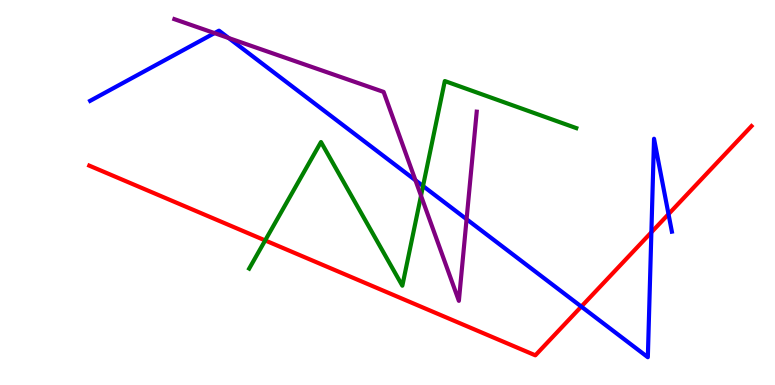[{'lines': ['blue', 'red'], 'intersections': [{'x': 7.5, 'y': 2.04}, {'x': 8.4, 'y': 3.97}, {'x': 8.63, 'y': 4.44}]}, {'lines': ['green', 'red'], 'intersections': [{'x': 3.42, 'y': 3.76}]}, {'lines': ['purple', 'red'], 'intersections': []}, {'lines': ['blue', 'green'], 'intersections': [{'x': 5.46, 'y': 5.17}]}, {'lines': ['blue', 'purple'], 'intersections': [{'x': 2.77, 'y': 9.14}, {'x': 2.95, 'y': 9.01}, {'x': 5.36, 'y': 5.32}, {'x': 6.02, 'y': 4.31}]}, {'lines': ['green', 'purple'], 'intersections': [{'x': 5.43, 'y': 4.92}]}]